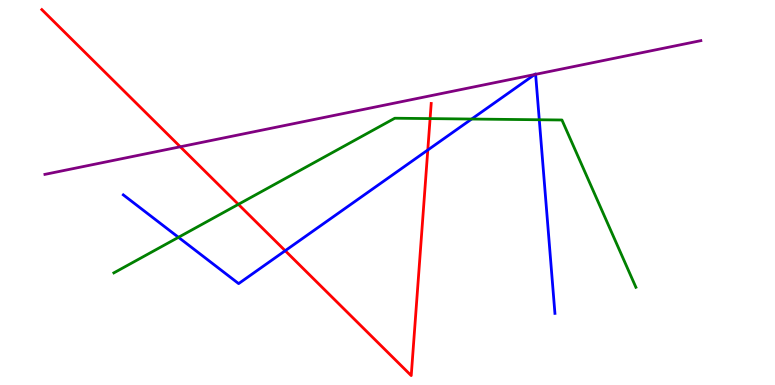[{'lines': ['blue', 'red'], 'intersections': [{'x': 3.68, 'y': 3.49}, {'x': 5.52, 'y': 6.1}]}, {'lines': ['green', 'red'], 'intersections': [{'x': 3.08, 'y': 4.69}, {'x': 5.55, 'y': 6.92}]}, {'lines': ['purple', 'red'], 'intersections': [{'x': 2.33, 'y': 6.19}]}, {'lines': ['blue', 'green'], 'intersections': [{'x': 2.3, 'y': 3.84}, {'x': 6.09, 'y': 6.91}, {'x': 6.96, 'y': 6.89}]}, {'lines': ['blue', 'purple'], 'intersections': [{'x': 6.9, 'y': 8.06}, {'x': 6.91, 'y': 8.07}]}, {'lines': ['green', 'purple'], 'intersections': []}]